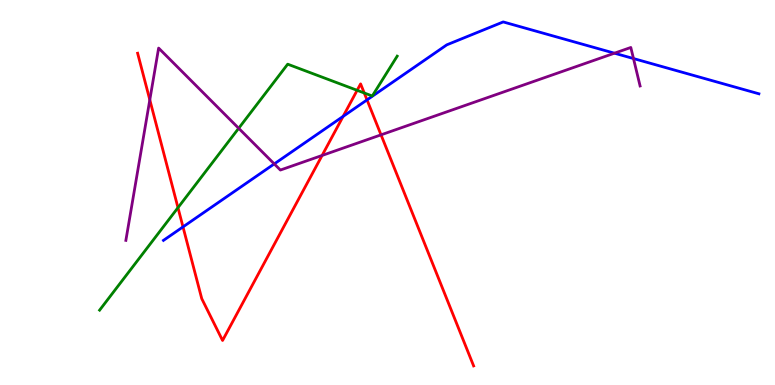[{'lines': ['blue', 'red'], 'intersections': [{'x': 2.36, 'y': 4.11}, {'x': 4.43, 'y': 6.98}, {'x': 4.74, 'y': 7.41}]}, {'lines': ['green', 'red'], 'intersections': [{'x': 2.3, 'y': 4.61}, {'x': 4.61, 'y': 7.65}, {'x': 4.7, 'y': 7.58}]}, {'lines': ['purple', 'red'], 'intersections': [{'x': 1.93, 'y': 7.41}, {'x': 4.16, 'y': 5.96}, {'x': 4.92, 'y': 6.5}]}, {'lines': ['blue', 'green'], 'intersections': []}, {'lines': ['blue', 'purple'], 'intersections': [{'x': 3.54, 'y': 5.74}, {'x': 7.93, 'y': 8.62}, {'x': 8.17, 'y': 8.48}]}, {'lines': ['green', 'purple'], 'intersections': [{'x': 3.08, 'y': 6.67}]}]